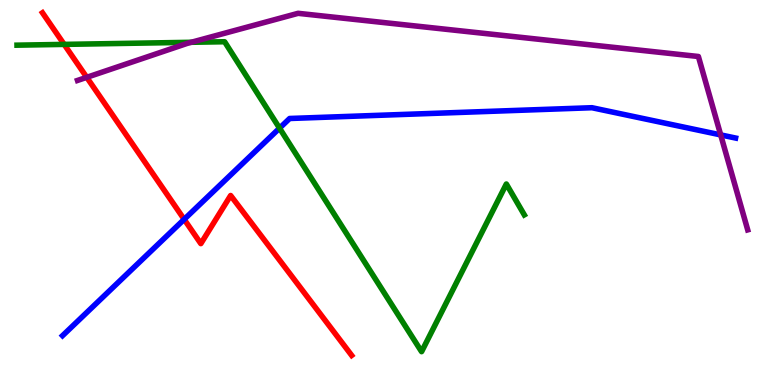[{'lines': ['blue', 'red'], 'intersections': [{'x': 2.38, 'y': 4.3}]}, {'lines': ['green', 'red'], 'intersections': [{'x': 0.828, 'y': 8.85}]}, {'lines': ['purple', 'red'], 'intersections': [{'x': 1.12, 'y': 7.99}]}, {'lines': ['blue', 'green'], 'intersections': [{'x': 3.61, 'y': 6.67}]}, {'lines': ['blue', 'purple'], 'intersections': [{'x': 9.3, 'y': 6.5}]}, {'lines': ['green', 'purple'], 'intersections': [{'x': 2.47, 'y': 8.9}]}]